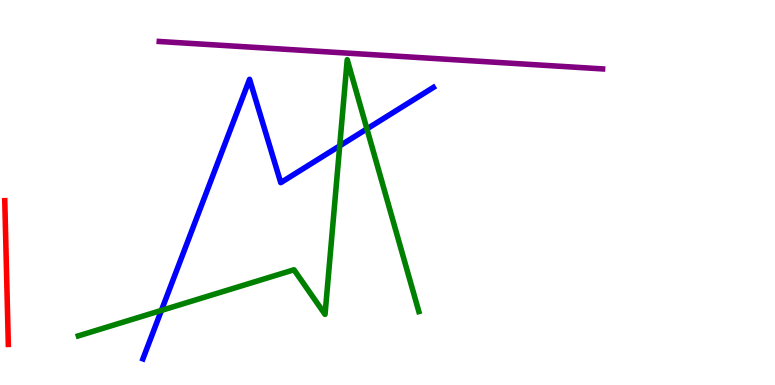[{'lines': ['blue', 'red'], 'intersections': []}, {'lines': ['green', 'red'], 'intersections': []}, {'lines': ['purple', 'red'], 'intersections': []}, {'lines': ['blue', 'green'], 'intersections': [{'x': 2.08, 'y': 1.94}, {'x': 4.38, 'y': 6.21}, {'x': 4.73, 'y': 6.65}]}, {'lines': ['blue', 'purple'], 'intersections': []}, {'lines': ['green', 'purple'], 'intersections': []}]